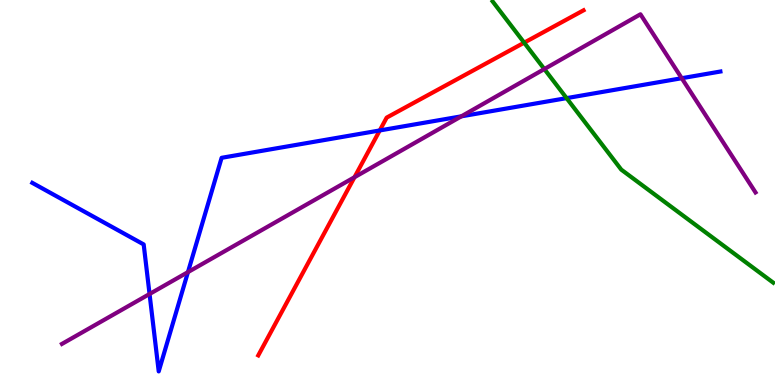[{'lines': ['blue', 'red'], 'intersections': [{'x': 4.9, 'y': 6.61}]}, {'lines': ['green', 'red'], 'intersections': [{'x': 6.76, 'y': 8.89}]}, {'lines': ['purple', 'red'], 'intersections': [{'x': 4.57, 'y': 5.4}]}, {'lines': ['blue', 'green'], 'intersections': [{'x': 7.31, 'y': 7.45}]}, {'lines': ['blue', 'purple'], 'intersections': [{'x': 1.93, 'y': 2.36}, {'x': 2.43, 'y': 2.93}, {'x': 5.95, 'y': 6.98}, {'x': 8.8, 'y': 7.97}]}, {'lines': ['green', 'purple'], 'intersections': [{'x': 7.02, 'y': 8.21}]}]